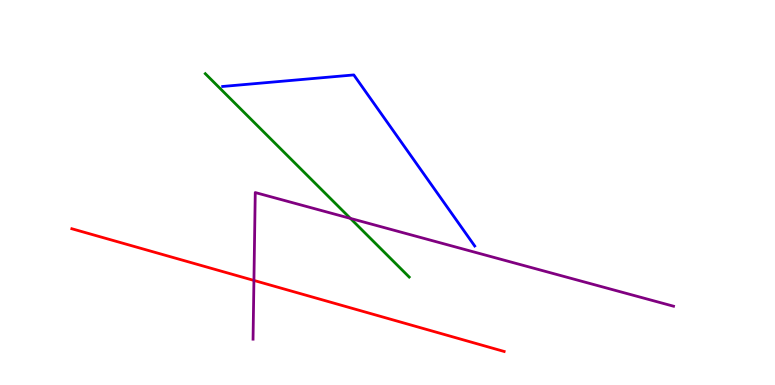[{'lines': ['blue', 'red'], 'intersections': []}, {'lines': ['green', 'red'], 'intersections': []}, {'lines': ['purple', 'red'], 'intersections': [{'x': 3.28, 'y': 2.72}]}, {'lines': ['blue', 'green'], 'intersections': []}, {'lines': ['blue', 'purple'], 'intersections': []}, {'lines': ['green', 'purple'], 'intersections': [{'x': 4.52, 'y': 4.33}]}]